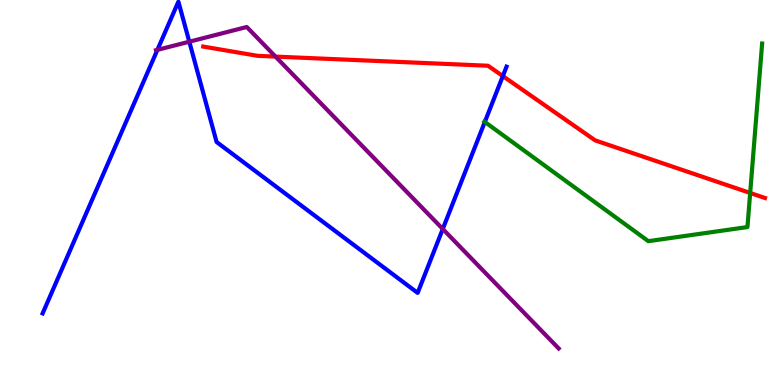[{'lines': ['blue', 'red'], 'intersections': [{'x': 6.49, 'y': 8.02}]}, {'lines': ['green', 'red'], 'intersections': [{'x': 9.68, 'y': 4.99}]}, {'lines': ['purple', 'red'], 'intersections': [{'x': 3.56, 'y': 8.53}]}, {'lines': ['blue', 'green'], 'intersections': [{'x': 6.26, 'y': 6.83}]}, {'lines': ['blue', 'purple'], 'intersections': [{'x': 2.03, 'y': 8.7}, {'x': 2.44, 'y': 8.92}, {'x': 5.71, 'y': 4.05}]}, {'lines': ['green', 'purple'], 'intersections': []}]